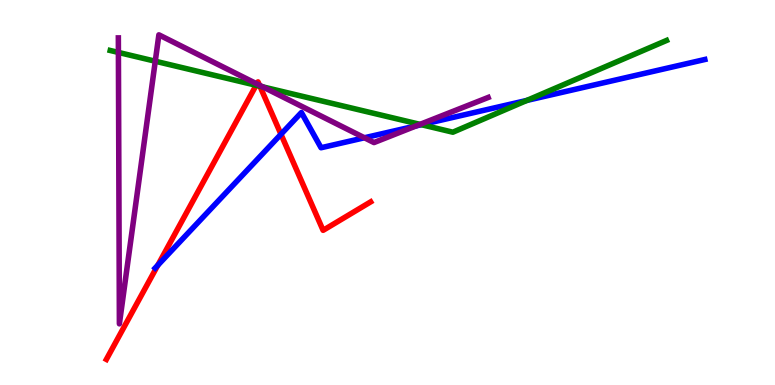[{'lines': ['blue', 'red'], 'intersections': [{'x': 2.04, 'y': 3.11}, {'x': 3.63, 'y': 6.51}]}, {'lines': ['green', 'red'], 'intersections': [{'x': 3.3, 'y': 7.78}, {'x': 3.35, 'y': 7.76}]}, {'lines': ['purple', 'red'], 'intersections': [{'x': 3.31, 'y': 7.82}, {'x': 3.35, 'y': 7.79}]}, {'lines': ['blue', 'green'], 'intersections': [{'x': 5.44, 'y': 6.76}, {'x': 6.8, 'y': 7.39}]}, {'lines': ['blue', 'purple'], 'intersections': [{'x': 4.7, 'y': 6.42}, {'x': 5.37, 'y': 6.73}]}, {'lines': ['green', 'purple'], 'intersections': [{'x': 1.53, 'y': 8.64}, {'x': 2.0, 'y': 8.41}, {'x': 3.39, 'y': 7.74}, {'x': 5.42, 'y': 6.77}]}]